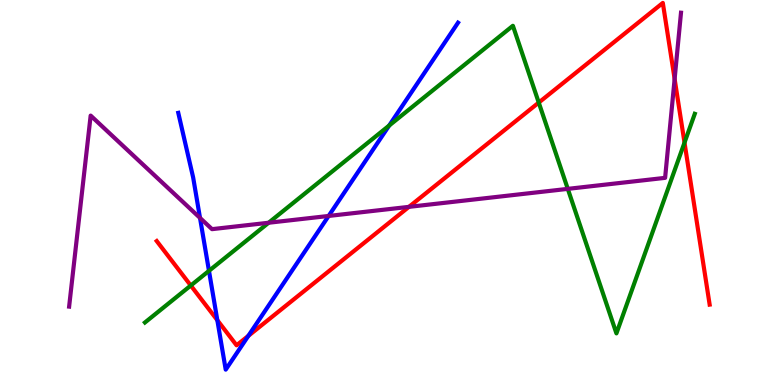[{'lines': ['blue', 'red'], 'intersections': [{'x': 2.8, 'y': 1.68}, {'x': 3.2, 'y': 1.28}]}, {'lines': ['green', 'red'], 'intersections': [{'x': 2.46, 'y': 2.58}, {'x': 6.95, 'y': 7.34}, {'x': 8.83, 'y': 6.3}]}, {'lines': ['purple', 'red'], 'intersections': [{'x': 5.28, 'y': 4.63}, {'x': 8.7, 'y': 7.95}]}, {'lines': ['blue', 'green'], 'intersections': [{'x': 2.7, 'y': 2.96}, {'x': 5.02, 'y': 6.74}]}, {'lines': ['blue', 'purple'], 'intersections': [{'x': 2.58, 'y': 4.34}, {'x': 4.24, 'y': 4.39}]}, {'lines': ['green', 'purple'], 'intersections': [{'x': 3.47, 'y': 4.21}, {'x': 7.33, 'y': 5.09}]}]